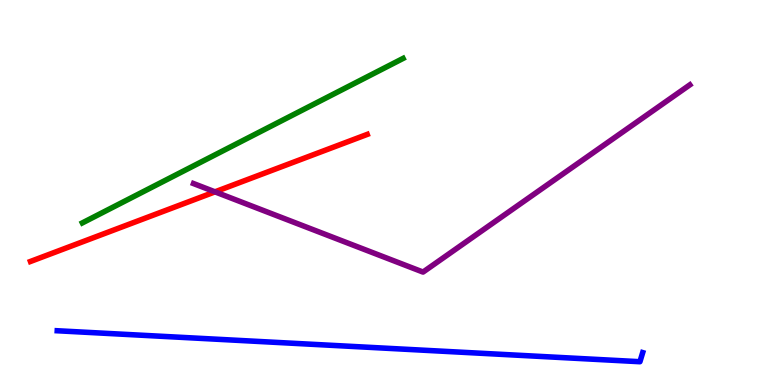[{'lines': ['blue', 'red'], 'intersections': []}, {'lines': ['green', 'red'], 'intersections': []}, {'lines': ['purple', 'red'], 'intersections': [{'x': 2.77, 'y': 5.02}]}, {'lines': ['blue', 'green'], 'intersections': []}, {'lines': ['blue', 'purple'], 'intersections': []}, {'lines': ['green', 'purple'], 'intersections': []}]